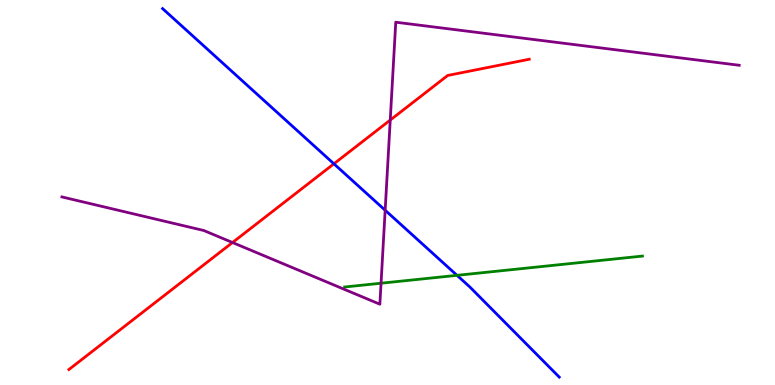[{'lines': ['blue', 'red'], 'intersections': [{'x': 4.31, 'y': 5.75}]}, {'lines': ['green', 'red'], 'intersections': []}, {'lines': ['purple', 'red'], 'intersections': [{'x': 3.0, 'y': 3.7}, {'x': 5.04, 'y': 6.88}]}, {'lines': ['blue', 'green'], 'intersections': [{'x': 5.9, 'y': 2.85}]}, {'lines': ['blue', 'purple'], 'intersections': [{'x': 4.97, 'y': 4.54}]}, {'lines': ['green', 'purple'], 'intersections': [{'x': 4.92, 'y': 2.64}]}]